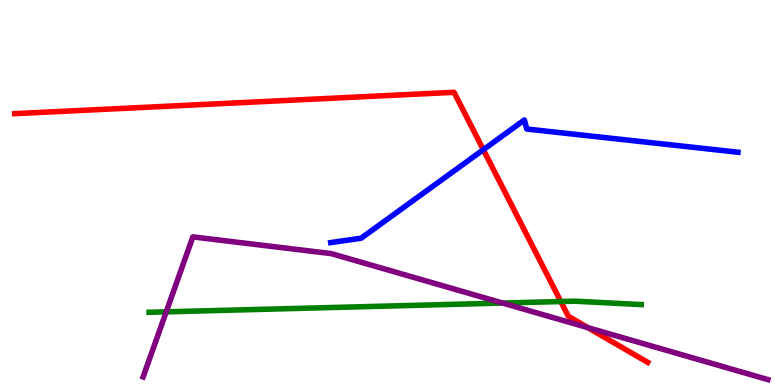[{'lines': ['blue', 'red'], 'intersections': [{'x': 6.24, 'y': 6.11}]}, {'lines': ['green', 'red'], 'intersections': [{'x': 7.24, 'y': 2.17}]}, {'lines': ['purple', 'red'], 'intersections': [{'x': 7.59, 'y': 1.49}]}, {'lines': ['blue', 'green'], 'intersections': []}, {'lines': ['blue', 'purple'], 'intersections': []}, {'lines': ['green', 'purple'], 'intersections': [{'x': 2.14, 'y': 1.9}, {'x': 6.49, 'y': 2.13}]}]